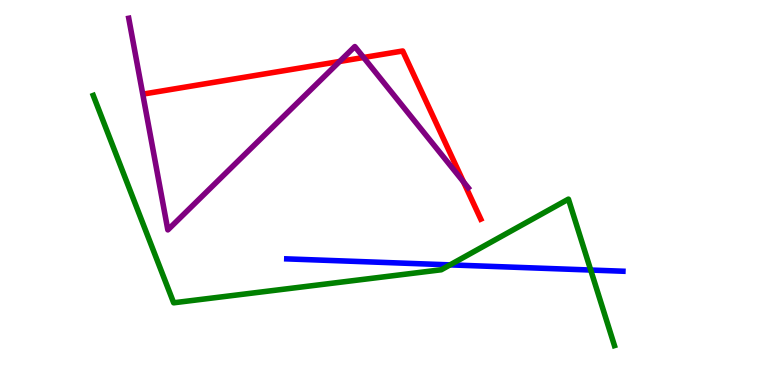[{'lines': ['blue', 'red'], 'intersections': []}, {'lines': ['green', 'red'], 'intersections': []}, {'lines': ['purple', 'red'], 'intersections': [{'x': 4.38, 'y': 8.4}, {'x': 4.69, 'y': 8.51}, {'x': 5.98, 'y': 5.28}]}, {'lines': ['blue', 'green'], 'intersections': [{'x': 5.81, 'y': 3.12}, {'x': 7.62, 'y': 2.99}]}, {'lines': ['blue', 'purple'], 'intersections': []}, {'lines': ['green', 'purple'], 'intersections': []}]